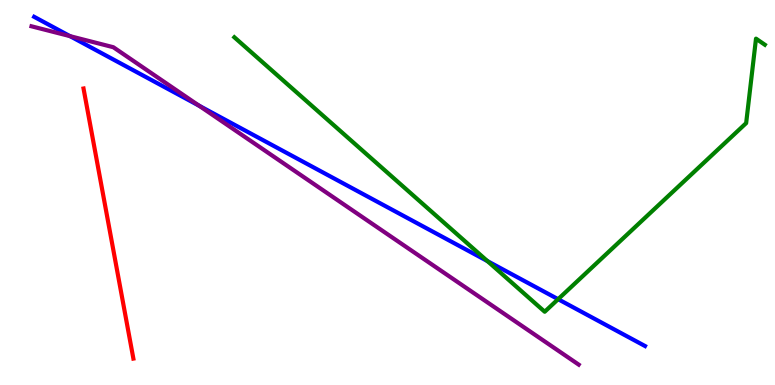[{'lines': ['blue', 'red'], 'intersections': []}, {'lines': ['green', 'red'], 'intersections': []}, {'lines': ['purple', 'red'], 'intersections': []}, {'lines': ['blue', 'green'], 'intersections': [{'x': 6.29, 'y': 3.22}, {'x': 7.2, 'y': 2.23}]}, {'lines': ['blue', 'purple'], 'intersections': [{'x': 0.903, 'y': 9.06}, {'x': 2.57, 'y': 7.26}]}, {'lines': ['green', 'purple'], 'intersections': []}]